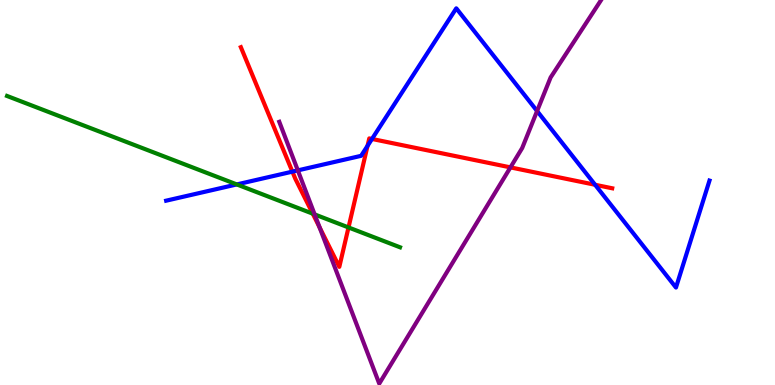[{'lines': ['blue', 'red'], 'intersections': [{'x': 3.77, 'y': 5.54}, {'x': 4.74, 'y': 6.21}, {'x': 4.8, 'y': 6.39}, {'x': 7.68, 'y': 5.2}]}, {'lines': ['green', 'red'], 'intersections': [{'x': 4.04, 'y': 4.45}, {'x': 4.5, 'y': 4.09}]}, {'lines': ['purple', 'red'], 'intersections': [{'x': 4.12, 'y': 4.1}, {'x': 6.59, 'y': 5.65}]}, {'lines': ['blue', 'green'], 'intersections': [{'x': 3.06, 'y': 5.21}]}, {'lines': ['blue', 'purple'], 'intersections': [{'x': 3.84, 'y': 5.57}, {'x': 6.93, 'y': 7.12}]}, {'lines': ['green', 'purple'], 'intersections': [{'x': 4.06, 'y': 4.43}]}]